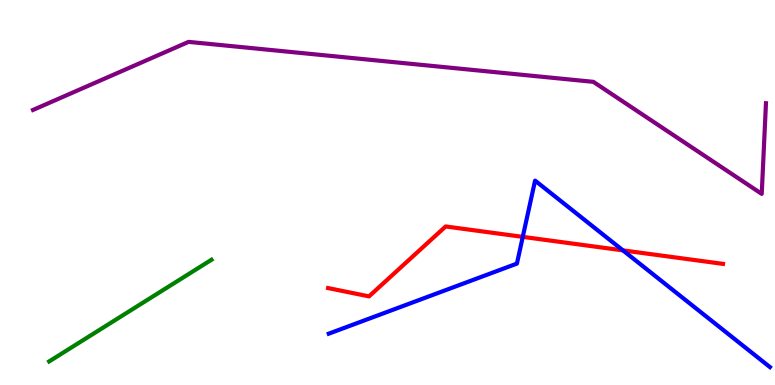[{'lines': ['blue', 'red'], 'intersections': [{'x': 6.75, 'y': 3.85}, {'x': 8.04, 'y': 3.5}]}, {'lines': ['green', 'red'], 'intersections': []}, {'lines': ['purple', 'red'], 'intersections': []}, {'lines': ['blue', 'green'], 'intersections': []}, {'lines': ['blue', 'purple'], 'intersections': []}, {'lines': ['green', 'purple'], 'intersections': []}]